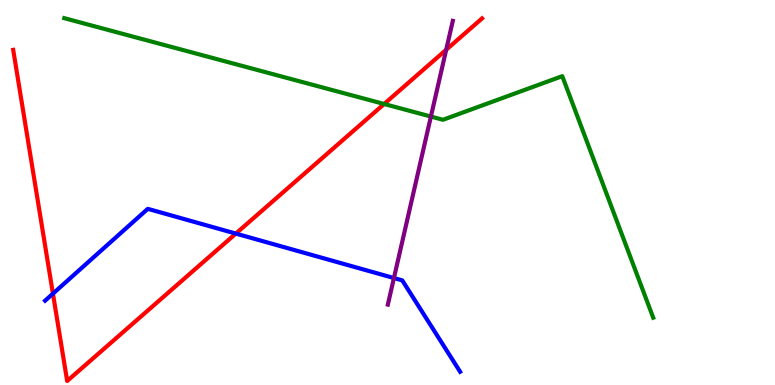[{'lines': ['blue', 'red'], 'intersections': [{'x': 0.683, 'y': 2.37}, {'x': 3.04, 'y': 3.93}]}, {'lines': ['green', 'red'], 'intersections': [{'x': 4.96, 'y': 7.3}]}, {'lines': ['purple', 'red'], 'intersections': [{'x': 5.76, 'y': 8.71}]}, {'lines': ['blue', 'green'], 'intersections': []}, {'lines': ['blue', 'purple'], 'intersections': [{'x': 5.08, 'y': 2.78}]}, {'lines': ['green', 'purple'], 'intersections': [{'x': 5.56, 'y': 6.97}]}]